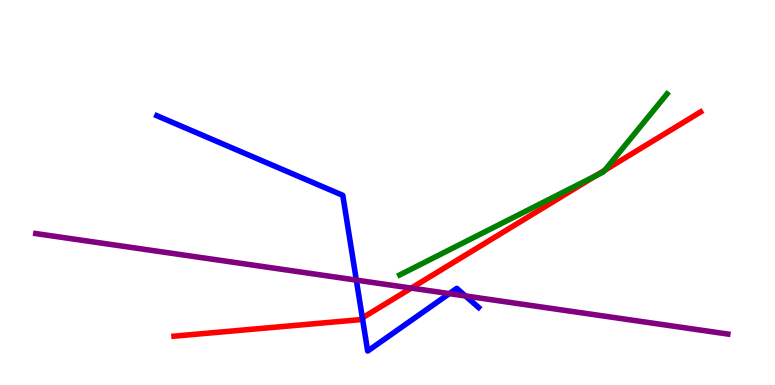[{'lines': ['blue', 'red'], 'intersections': [{'x': 4.68, 'y': 1.74}]}, {'lines': ['green', 'red'], 'intersections': [{'x': 7.69, 'y': 5.44}, {'x': 7.8, 'y': 5.58}]}, {'lines': ['purple', 'red'], 'intersections': [{'x': 5.31, 'y': 2.52}]}, {'lines': ['blue', 'green'], 'intersections': []}, {'lines': ['blue', 'purple'], 'intersections': [{'x': 4.6, 'y': 2.72}, {'x': 5.8, 'y': 2.37}, {'x': 6.01, 'y': 2.31}]}, {'lines': ['green', 'purple'], 'intersections': []}]